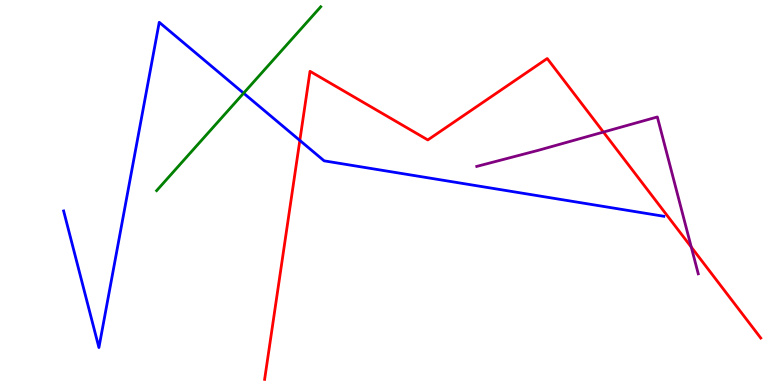[{'lines': ['blue', 'red'], 'intersections': [{'x': 3.87, 'y': 6.35}]}, {'lines': ['green', 'red'], 'intersections': []}, {'lines': ['purple', 'red'], 'intersections': [{'x': 7.79, 'y': 6.57}, {'x': 8.92, 'y': 3.58}]}, {'lines': ['blue', 'green'], 'intersections': [{'x': 3.14, 'y': 7.58}]}, {'lines': ['blue', 'purple'], 'intersections': []}, {'lines': ['green', 'purple'], 'intersections': []}]